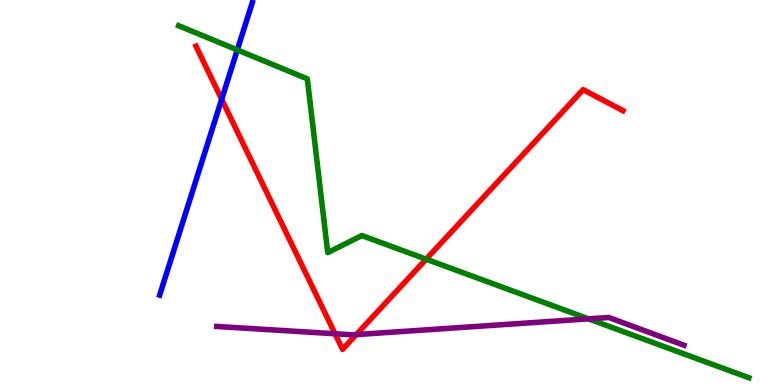[{'lines': ['blue', 'red'], 'intersections': [{'x': 2.86, 'y': 7.42}]}, {'lines': ['green', 'red'], 'intersections': [{'x': 5.5, 'y': 3.27}]}, {'lines': ['purple', 'red'], 'intersections': [{'x': 4.32, 'y': 1.33}, {'x': 4.6, 'y': 1.31}]}, {'lines': ['blue', 'green'], 'intersections': [{'x': 3.06, 'y': 8.7}]}, {'lines': ['blue', 'purple'], 'intersections': []}, {'lines': ['green', 'purple'], 'intersections': [{'x': 7.59, 'y': 1.72}]}]